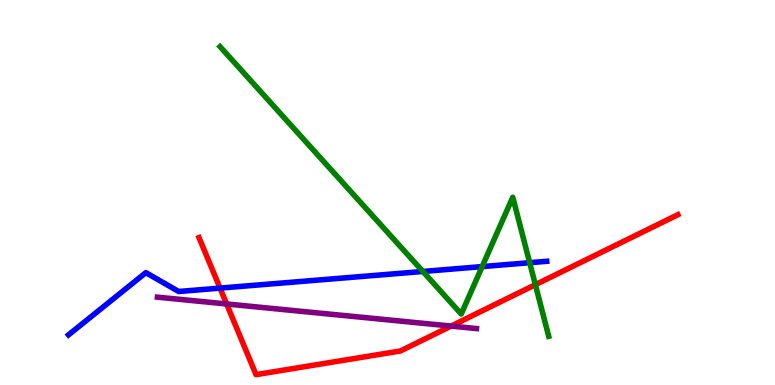[{'lines': ['blue', 'red'], 'intersections': [{'x': 2.84, 'y': 2.52}]}, {'lines': ['green', 'red'], 'intersections': [{'x': 6.91, 'y': 2.61}]}, {'lines': ['purple', 'red'], 'intersections': [{'x': 2.92, 'y': 2.1}, {'x': 5.82, 'y': 1.53}]}, {'lines': ['blue', 'green'], 'intersections': [{'x': 5.46, 'y': 2.95}, {'x': 6.22, 'y': 3.08}, {'x': 6.83, 'y': 3.18}]}, {'lines': ['blue', 'purple'], 'intersections': []}, {'lines': ['green', 'purple'], 'intersections': []}]